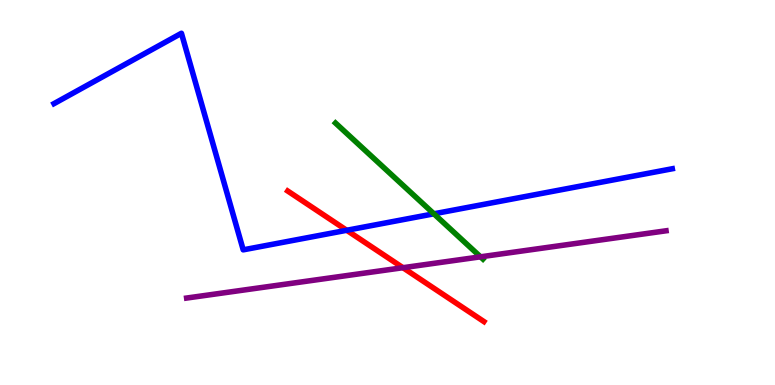[{'lines': ['blue', 'red'], 'intersections': [{'x': 4.47, 'y': 4.02}]}, {'lines': ['green', 'red'], 'intersections': []}, {'lines': ['purple', 'red'], 'intersections': [{'x': 5.2, 'y': 3.05}]}, {'lines': ['blue', 'green'], 'intersections': [{'x': 5.6, 'y': 4.45}]}, {'lines': ['blue', 'purple'], 'intersections': []}, {'lines': ['green', 'purple'], 'intersections': [{'x': 6.2, 'y': 3.33}]}]